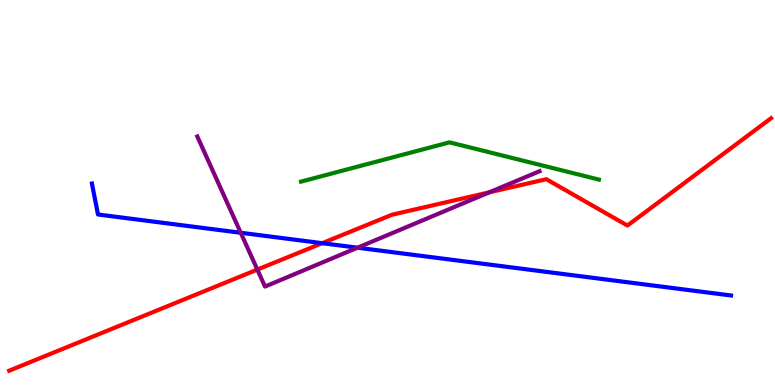[{'lines': ['blue', 'red'], 'intersections': [{'x': 4.16, 'y': 3.68}]}, {'lines': ['green', 'red'], 'intersections': []}, {'lines': ['purple', 'red'], 'intersections': [{'x': 3.32, 'y': 3.0}, {'x': 6.31, 'y': 5.0}]}, {'lines': ['blue', 'green'], 'intersections': []}, {'lines': ['blue', 'purple'], 'intersections': [{'x': 3.11, 'y': 3.95}, {'x': 4.61, 'y': 3.57}]}, {'lines': ['green', 'purple'], 'intersections': []}]